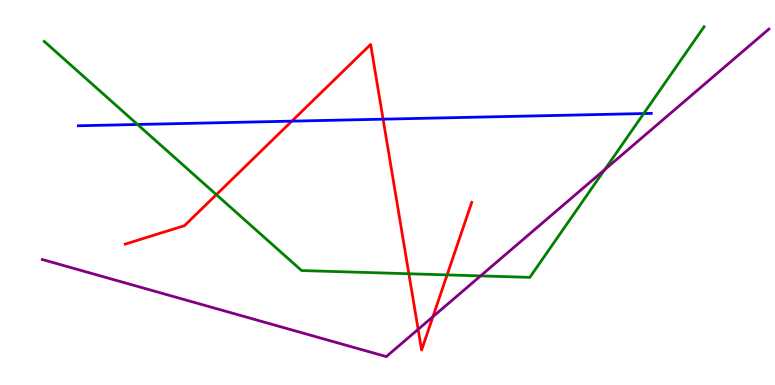[{'lines': ['blue', 'red'], 'intersections': [{'x': 3.77, 'y': 6.85}, {'x': 4.94, 'y': 6.9}]}, {'lines': ['green', 'red'], 'intersections': [{'x': 2.79, 'y': 4.94}, {'x': 5.28, 'y': 2.89}, {'x': 5.77, 'y': 2.86}]}, {'lines': ['purple', 'red'], 'intersections': [{'x': 5.4, 'y': 1.45}, {'x': 5.59, 'y': 1.77}]}, {'lines': ['blue', 'green'], 'intersections': [{'x': 1.77, 'y': 6.77}, {'x': 8.31, 'y': 7.05}]}, {'lines': ['blue', 'purple'], 'intersections': []}, {'lines': ['green', 'purple'], 'intersections': [{'x': 6.2, 'y': 2.83}, {'x': 7.8, 'y': 5.59}]}]